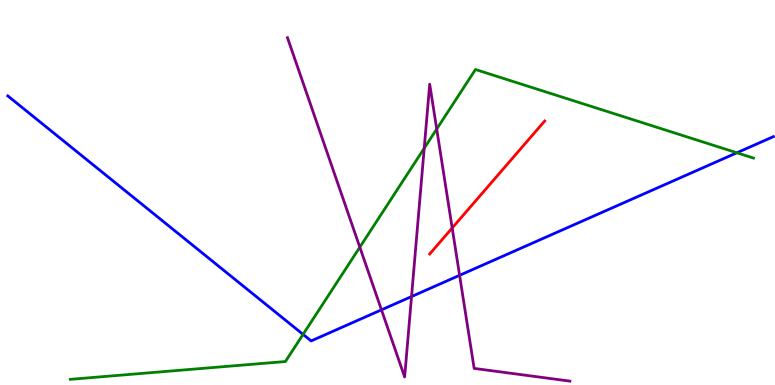[{'lines': ['blue', 'red'], 'intersections': []}, {'lines': ['green', 'red'], 'intersections': []}, {'lines': ['purple', 'red'], 'intersections': [{'x': 5.83, 'y': 4.08}]}, {'lines': ['blue', 'green'], 'intersections': [{'x': 3.91, 'y': 1.31}, {'x': 9.51, 'y': 6.03}]}, {'lines': ['blue', 'purple'], 'intersections': [{'x': 4.92, 'y': 1.95}, {'x': 5.31, 'y': 2.3}, {'x': 5.93, 'y': 2.85}]}, {'lines': ['green', 'purple'], 'intersections': [{'x': 4.64, 'y': 3.58}, {'x': 5.47, 'y': 6.15}, {'x': 5.64, 'y': 6.65}]}]